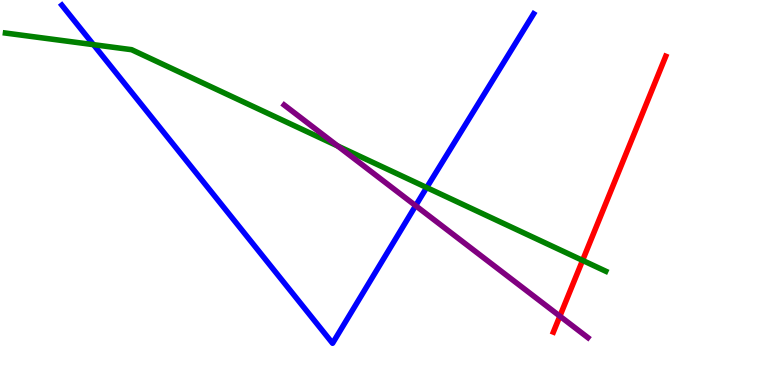[{'lines': ['blue', 'red'], 'intersections': []}, {'lines': ['green', 'red'], 'intersections': [{'x': 7.52, 'y': 3.24}]}, {'lines': ['purple', 'red'], 'intersections': [{'x': 7.22, 'y': 1.79}]}, {'lines': ['blue', 'green'], 'intersections': [{'x': 1.21, 'y': 8.84}, {'x': 5.51, 'y': 5.13}]}, {'lines': ['blue', 'purple'], 'intersections': [{'x': 5.36, 'y': 4.66}]}, {'lines': ['green', 'purple'], 'intersections': [{'x': 4.36, 'y': 6.21}]}]